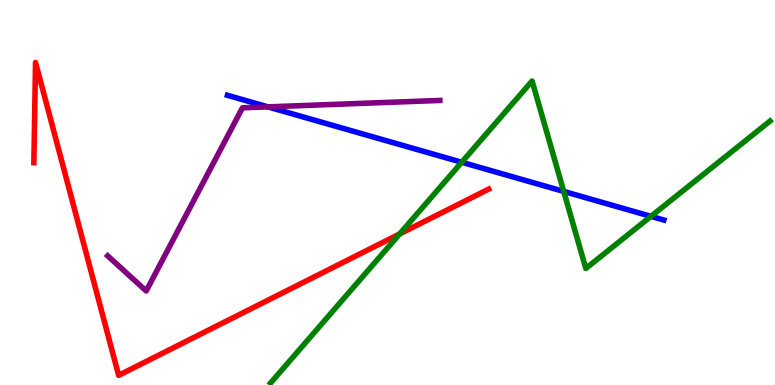[{'lines': ['blue', 'red'], 'intersections': []}, {'lines': ['green', 'red'], 'intersections': [{'x': 5.16, 'y': 3.92}]}, {'lines': ['purple', 'red'], 'intersections': []}, {'lines': ['blue', 'green'], 'intersections': [{'x': 5.96, 'y': 5.79}, {'x': 7.27, 'y': 5.03}, {'x': 8.4, 'y': 4.38}]}, {'lines': ['blue', 'purple'], 'intersections': [{'x': 3.46, 'y': 7.22}]}, {'lines': ['green', 'purple'], 'intersections': []}]